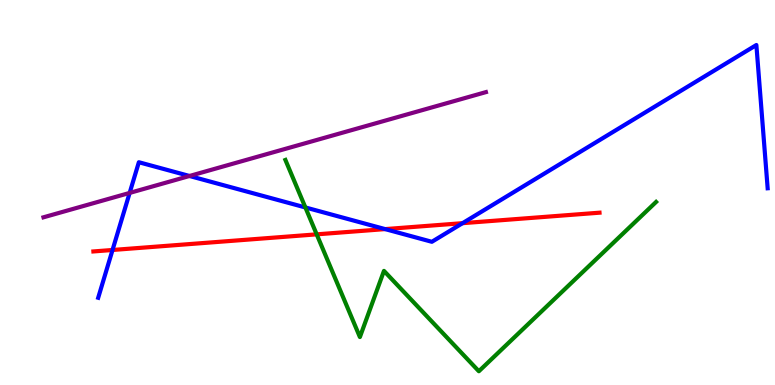[{'lines': ['blue', 'red'], 'intersections': [{'x': 1.45, 'y': 3.51}, {'x': 4.97, 'y': 4.05}, {'x': 5.97, 'y': 4.2}]}, {'lines': ['green', 'red'], 'intersections': [{'x': 4.09, 'y': 3.91}]}, {'lines': ['purple', 'red'], 'intersections': []}, {'lines': ['blue', 'green'], 'intersections': [{'x': 3.94, 'y': 4.61}]}, {'lines': ['blue', 'purple'], 'intersections': [{'x': 1.67, 'y': 4.99}, {'x': 2.45, 'y': 5.43}]}, {'lines': ['green', 'purple'], 'intersections': []}]